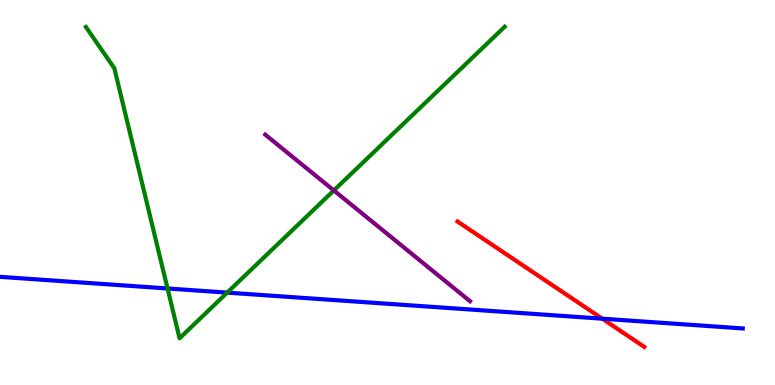[{'lines': ['blue', 'red'], 'intersections': [{'x': 7.77, 'y': 1.72}]}, {'lines': ['green', 'red'], 'intersections': []}, {'lines': ['purple', 'red'], 'intersections': []}, {'lines': ['blue', 'green'], 'intersections': [{'x': 2.16, 'y': 2.51}, {'x': 2.93, 'y': 2.4}]}, {'lines': ['blue', 'purple'], 'intersections': []}, {'lines': ['green', 'purple'], 'intersections': [{'x': 4.31, 'y': 5.05}]}]